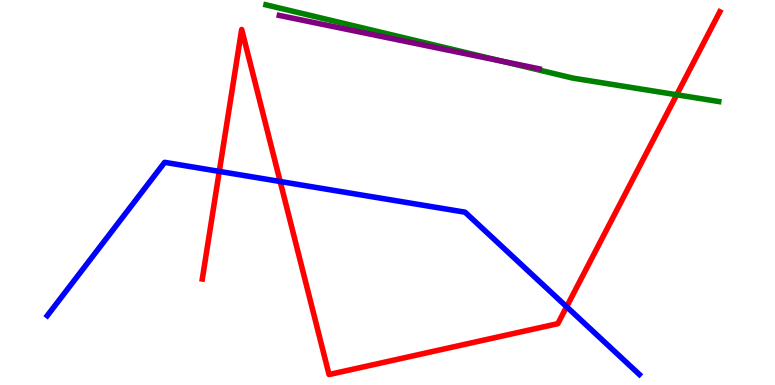[{'lines': ['blue', 'red'], 'intersections': [{'x': 2.83, 'y': 5.55}, {'x': 3.62, 'y': 5.29}, {'x': 7.31, 'y': 2.03}]}, {'lines': ['green', 'red'], 'intersections': [{'x': 8.73, 'y': 7.54}]}, {'lines': ['purple', 'red'], 'intersections': []}, {'lines': ['blue', 'green'], 'intersections': []}, {'lines': ['blue', 'purple'], 'intersections': []}, {'lines': ['green', 'purple'], 'intersections': [{'x': 6.48, 'y': 8.41}]}]